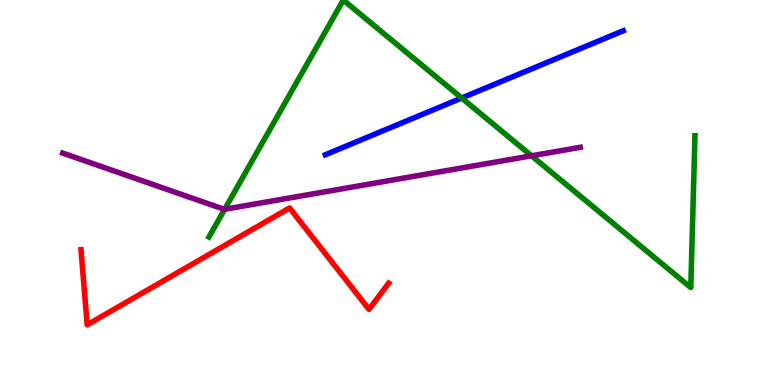[{'lines': ['blue', 'red'], 'intersections': []}, {'lines': ['green', 'red'], 'intersections': []}, {'lines': ['purple', 'red'], 'intersections': []}, {'lines': ['blue', 'green'], 'intersections': [{'x': 5.96, 'y': 7.45}]}, {'lines': ['blue', 'purple'], 'intersections': []}, {'lines': ['green', 'purple'], 'intersections': [{'x': 2.9, 'y': 4.56}, {'x': 6.86, 'y': 5.95}]}]